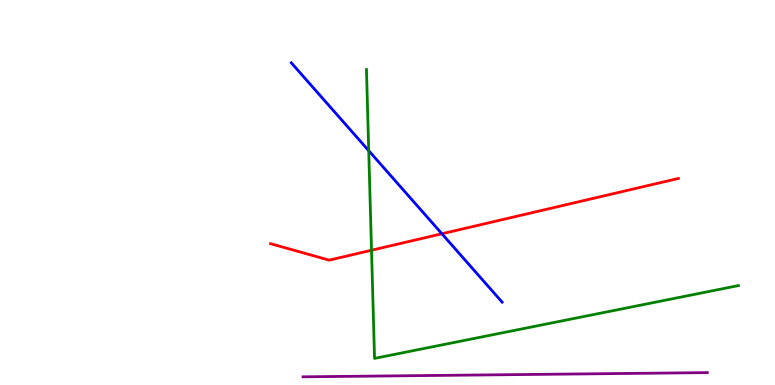[{'lines': ['blue', 'red'], 'intersections': [{'x': 5.7, 'y': 3.93}]}, {'lines': ['green', 'red'], 'intersections': [{'x': 4.79, 'y': 3.5}]}, {'lines': ['purple', 'red'], 'intersections': []}, {'lines': ['blue', 'green'], 'intersections': [{'x': 4.76, 'y': 6.09}]}, {'lines': ['blue', 'purple'], 'intersections': []}, {'lines': ['green', 'purple'], 'intersections': []}]